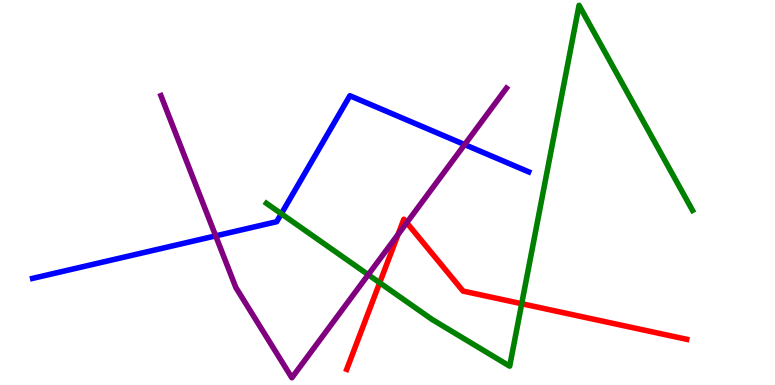[{'lines': ['blue', 'red'], 'intersections': []}, {'lines': ['green', 'red'], 'intersections': [{'x': 4.9, 'y': 2.66}, {'x': 6.73, 'y': 2.11}]}, {'lines': ['purple', 'red'], 'intersections': [{'x': 5.14, 'y': 3.91}, {'x': 5.25, 'y': 4.21}]}, {'lines': ['blue', 'green'], 'intersections': [{'x': 3.63, 'y': 4.45}]}, {'lines': ['blue', 'purple'], 'intersections': [{'x': 2.78, 'y': 3.87}, {'x': 6.0, 'y': 6.24}]}, {'lines': ['green', 'purple'], 'intersections': [{'x': 4.75, 'y': 2.86}]}]